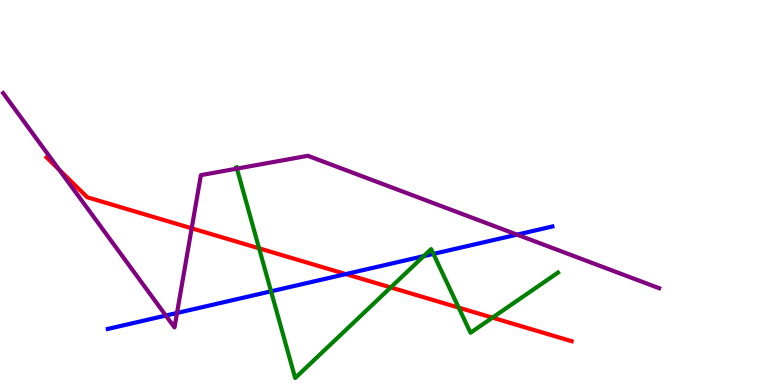[{'lines': ['blue', 'red'], 'intersections': [{'x': 4.46, 'y': 2.88}]}, {'lines': ['green', 'red'], 'intersections': [{'x': 3.34, 'y': 3.55}, {'x': 5.04, 'y': 2.53}, {'x': 5.92, 'y': 2.01}, {'x': 6.35, 'y': 1.75}]}, {'lines': ['purple', 'red'], 'intersections': [{'x': 0.764, 'y': 5.59}, {'x': 2.47, 'y': 4.07}]}, {'lines': ['blue', 'green'], 'intersections': [{'x': 3.5, 'y': 2.43}, {'x': 5.47, 'y': 3.35}, {'x': 5.59, 'y': 3.41}]}, {'lines': ['blue', 'purple'], 'intersections': [{'x': 2.14, 'y': 1.8}, {'x': 2.28, 'y': 1.87}, {'x': 6.67, 'y': 3.91}]}, {'lines': ['green', 'purple'], 'intersections': [{'x': 3.06, 'y': 5.62}]}]